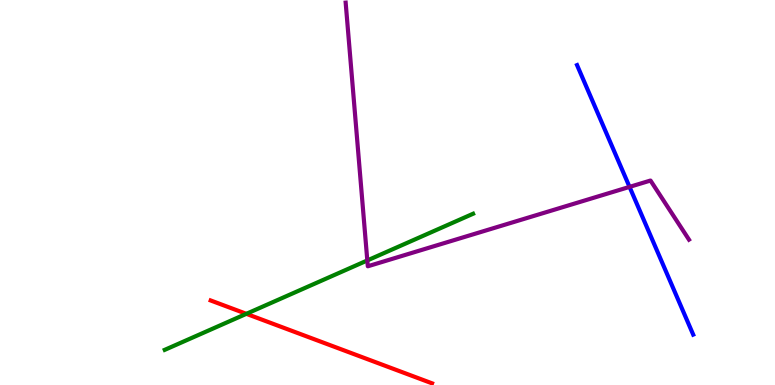[{'lines': ['blue', 'red'], 'intersections': []}, {'lines': ['green', 'red'], 'intersections': [{'x': 3.18, 'y': 1.85}]}, {'lines': ['purple', 'red'], 'intersections': []}, {'lines': ['blue', 'green'], 'intersections': []}, {'lines': ['blue', 'purple'], 'intersections': [{'x': 8.12, 'y': 5.15}]}, {'lines': ['green', 'purple'], 'intersections': [{'x': 4.74, 'y': 3.24}]}]